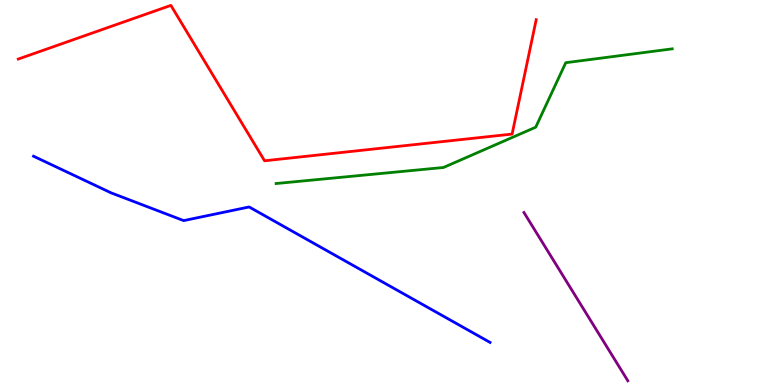[{'lines': ['blue', 'red'], 'intersections': []}, {'lines': ['green', 'red'], 'intersections': []}, {'lines': ['purple', 'red'], 'intersections': []}, {'lines': ['blue', 'green'], 'intersections': []}, {'lines': ['blue', 'purple'], 'intersections': []}, {'lines': ['green', 'purple'], 'intersections': []}]